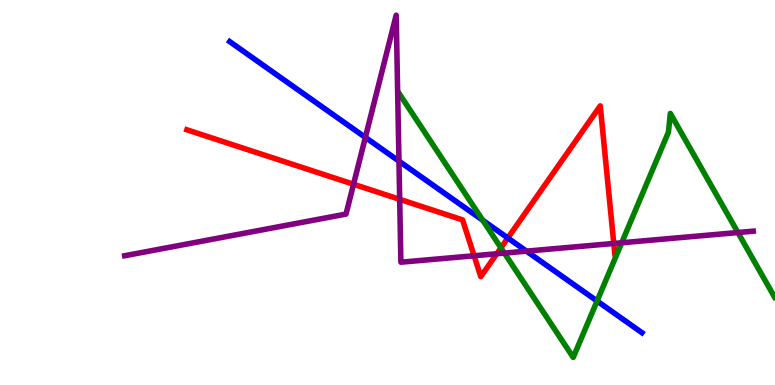[{'lines': ['blue', 'red'], 'intersections': [{'x': 6.55, 'y': 3.82}]}, {'lines': ['green', 'red'], 'intersections': [{'x': 6.46, 'y': 3.56}]}, {'lines': ['purple', 'red'], 'intersections': [{'x': 4.56, 'y': 5.21}, {'x': 5.16, 'y': 4.82}, {'x': 6.12, 'y': 3.36}, {'x': 6.41, 'y': 3.41}, {'x': 7.92, 'y': 3.68}]}, {'lines': ['blue', 'green'], 'intersections': [{'x': 6.23, 'y': 4.28}, {'x': 7.7, 'y': 2.18}]}, {'lines': ['blue', 'purple'], 'intersections': [{'x': 4.71, 'y': 6.43}, {'x': 5.15, 'y': 5.82}, {'x': 6.79, 'y': 3.48}]}, {'lines': ['green', 'purple'], 'intersections': [{'x': 6.51, 'y': 3.43}, {'x': 8.02, 'y': 3.69}, {'x': 9.52, 'y': 3.96}]}]